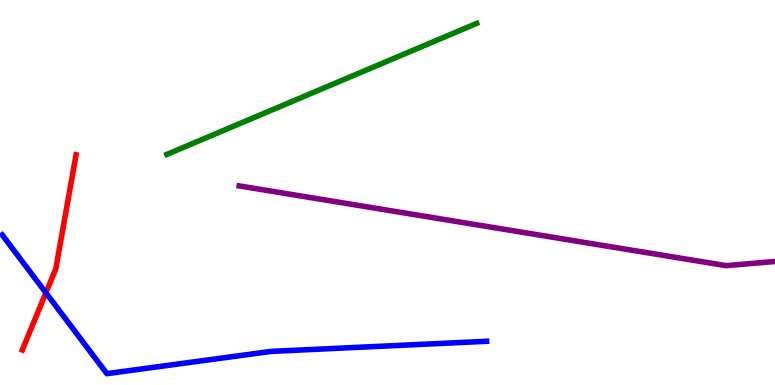[{'lines': ['blue', 'red'], 'intersections': [{'x': 0.592, 'y': 2.39}]}, {'lines': ['green', 'red'], 'intersections': []}, {'lines': ['purple', 'red'], 'intersections': []}, {'lines': ['blue', 'green'], 'intersections': []}, {'lines': ['blue', 'purple'], 'intersections': []}, {'lines': ['green', 'purple'], 'intersections': []}]